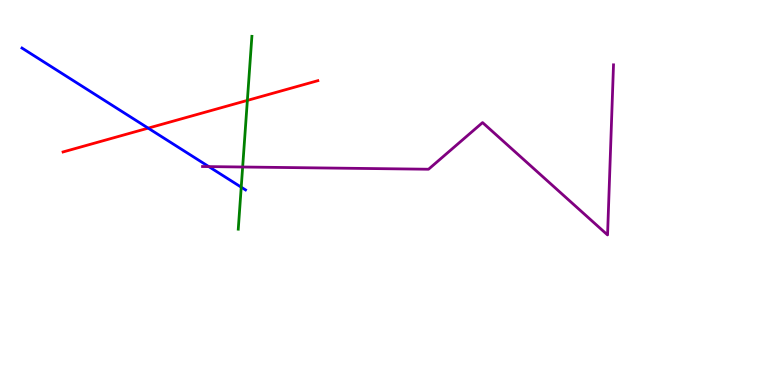[{'lines': ['blue', 'red'], 'intersections': [{'x': 1.91, 'y': 6.67}]}, {'lines': ['green', 'red'], 'intersections': [{'x': 3.19, 'y': 7.39}]}, {'lines': ['purple', 'red'], 'intersections': []}, {'lines': ['blue', 'green'], 'intersections': [{'x': 3.11, 'y': 5.14}]}, {'lines': ['blue', 'purple'], 'intersections': [{'x': 2.69, 'y': 5.67}]}, {'lines': ['green', 'purple'], 'intersections': [{'x': 3.13, 'y': 5.66}]}]